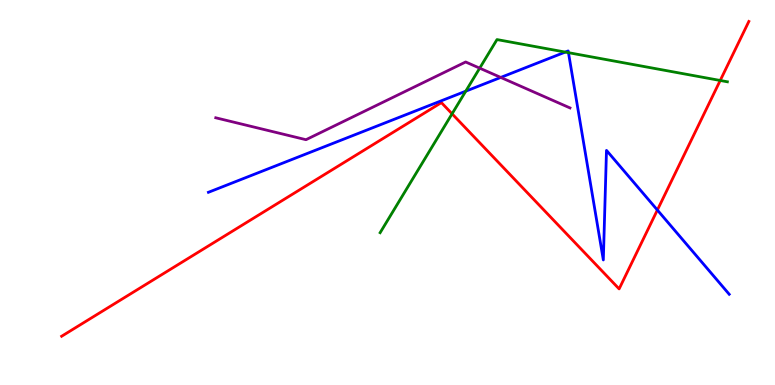[{'lines': ['blue', 'red'], 'intersections': [{'x': 8.48, 'y': 4.54}]}, {'lines': ['green', 'red'], 'intersections': [{'x': 5.83, 'y': 7.04}, {'x': 9.29, 'y': 7.91}]}, {'lines': ['purple', 'red'], 'intersections': []}, {'lines': ['blue', 'green'], 'intersections': [{'x': 6.01, 'y': 7.63}, {'x': 7.29, 'y': 8.65}, {'x': 7.33, 'y': 8.63}]}, {'lines': ['blue', 'purple'], 'intersections': [{'x': 6.46, 'y': 7.99}]}, {'lines': ['green', 'purple'], 'intersections': [{'x': 6.19, 'y': 8.23}]}]